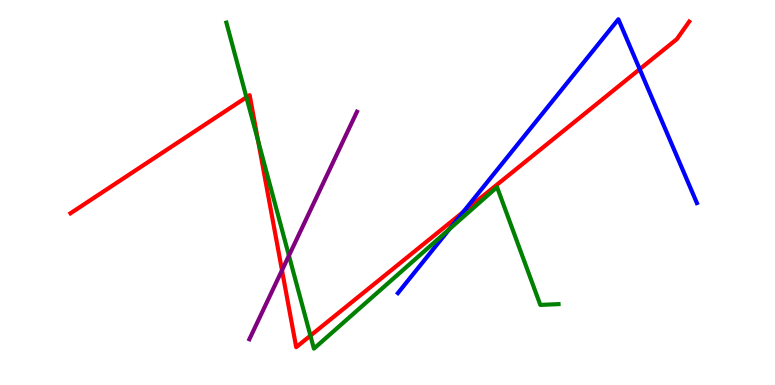[{'lines': ['blue', 'red'], 'intersections': [{'x': 5.98, 'y': 4.49}, {'x': 8.25, 'y': 8.2}]}, {'lines': ['green', 'red'], 'intersections': [{'x': 3.18, 'y': 7.47}, {'x': 3.33, 'y': 6.35}, {'x': 4.01, 'y': 1.28}]}, {'lines': ['purple', 'red'], 'intersections': [{'x': 3.64, 'y': 2.98}]}, {'lines': ['blue', 'green'], 'intersections': [{'x': 5.8, 'y': 4.05}]}, {'lines': ['blue', 'purple'], 'intersections': []}, {'lines': ['green', 'purple'], 'intersections': [{'x': 3.73, 'y': 3.36}]}]